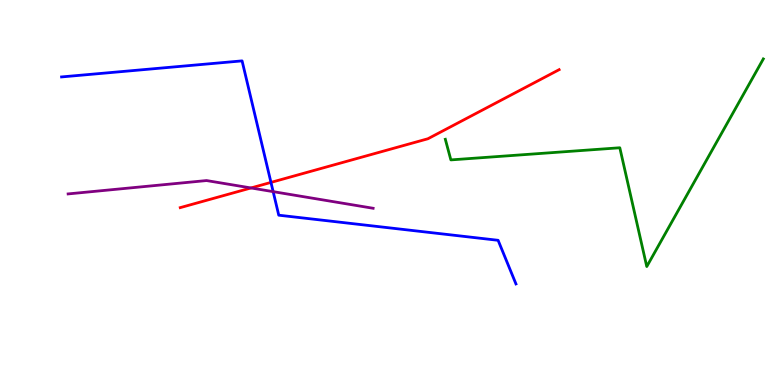[{'lines': ['blue', 'red'], 'intersections': [{'x': 3.5, 'y': 5.26}]}, {'lines': ['green', 'red'], 'intersections': []}, {'lines': ['purple', 'red'], 'intersections': [{'x': 3.24, 'y': 5.12}]}, {'lines': ['blue', 'green'], 'intersections': []}, {'lines': ['blue', 'purple'], 'intersections': [{'x': 3.52, 'y': 5.02}]}, {'lines': ['green', 'purple'], 'intersections': []}]